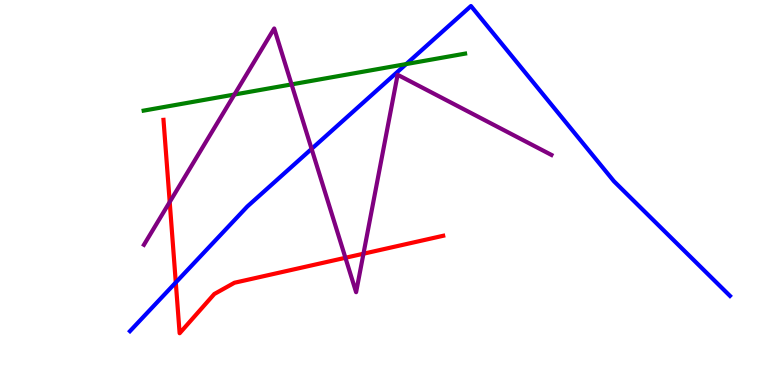[{'lines': ['blue', 'red'], 'intersections': [{'x': 2.27, 'y': 2.66}]}, {'lines': ['green', 'red'], 'intersections': []}, {'lines': ['purple', 'red'], 'intersections': [{'x': 2.19, 'y': 4.75}, {'x': 4.46, 'y': 3.3}, {'x': 4.69, 'y': 3.41}]}, {'lines': ['blue', 'green'], 'intersections': [{'x': 5.24, 'y': 8.34}]}, {'lines': ['blue', 'purple'], 'intersections': [{'x': 4.02, 'y': 6.13}]}, {'lines': ['green', 'purple'], 'intersections': [{'x': 3.03, 'y': 7.54}, {'x': 3.76, 'y': 7.81}]}]